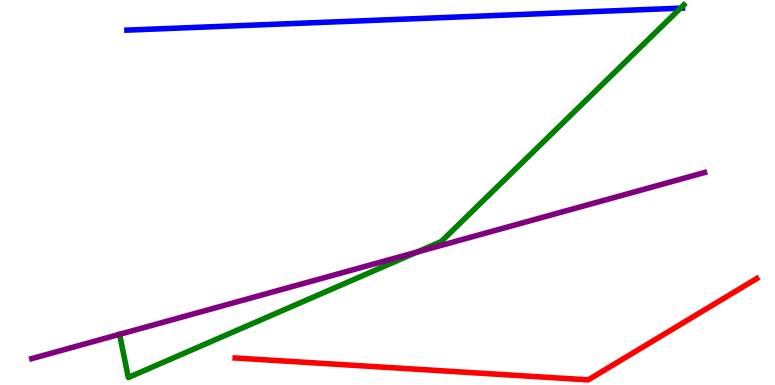[{'lines': ['blue', 'red'], 'intersections': []}, {'lines': ['green', 'red'], 'intersections': []}, {'lines': ['purple', 'red'], 'intersections': []}, {'lines': ['blue', 'green'], 'intersections': [{'x': 8.78, 'y': 9.79}]}, {'lines': ['blue', 'purple'], 'intersections': []}, {'lines': ['green', 'purple'], 'intersections': [{'x': 1.54, 'y': 1.32}, {'x': 5.38, 'y': 3.45}]}]